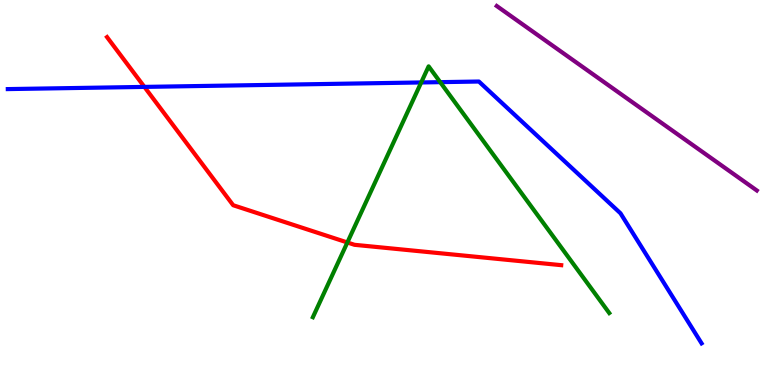[{'lines': ['blue', 'red'], 'intersections': [{'x': 1.86, 'y': 7.74}]}, {'lines': ['green', 'red'], 'intersections': [{'x': 4.48, 'y': 3.7}]}, {'lines': ['purple', 'red'], 'intersections': []}, {'lines': ['blue', 'green'], 'intersections': [{'x': 5.43, 'y': 7.86}, {'x': 5.68, 'y': 7.87}]}, {'lines': ['blue', 'purple'], 'intersections': []}, {'lines': ['green', 'purple'], 'intersections': []}]